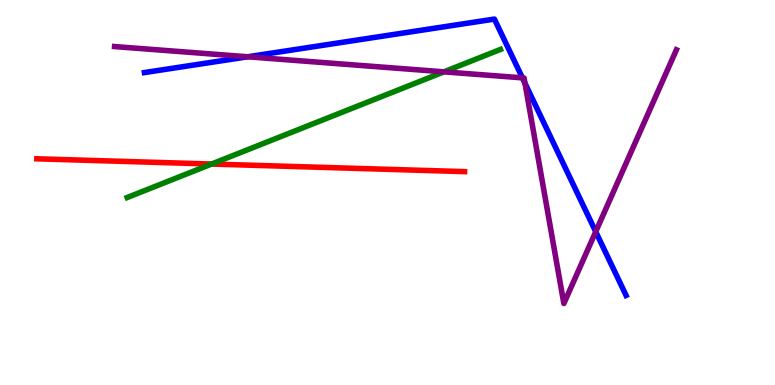[{'lines': ['blue', 'red'], 'intersections': []}, {'lines': ['green', 'red'], 'intersections': [{'x': 2.73, 'y': 5.74}]}, {'lines': ['purple', 'red'], 'intersections': []}, {'lines': ['blue', 'green'], 'intersections': []}, {'lines': ['blue', 'purple'], 'intersections': [{'x': 3.2, 'y': 8.53}, {'x': 6.74, 'y': 7.98}, {'x': 6.77, 'y': 7.84}, {'x': 7.69, 'y': 3.98}]}, {'lines': ['green', 'purple'], 'intersections': [{'x': 5.73, 'y': 8.13}]}]